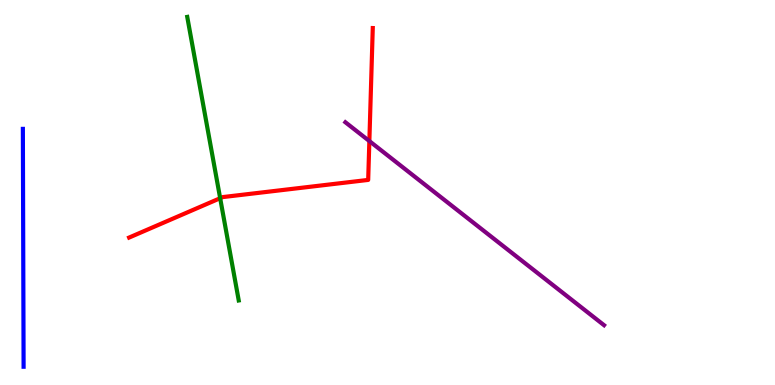[{'lines': ['blue', 'red'], 'intersections': []}, {'lines': ['green', 'red'], 'intersections': [{'x': 2.84, 'y': 4.85}]}, {'lines': ['purple', 'red'], 'intersections': [{'x': 4.77, 'y': 6.34}]}, {'lines': ['blue', 'green'], 'intersections': []}, {'lines': ['blue', 'purple'], 'intersections': []}, {'lines': ['green', 'purple'], 'intersections': []}]